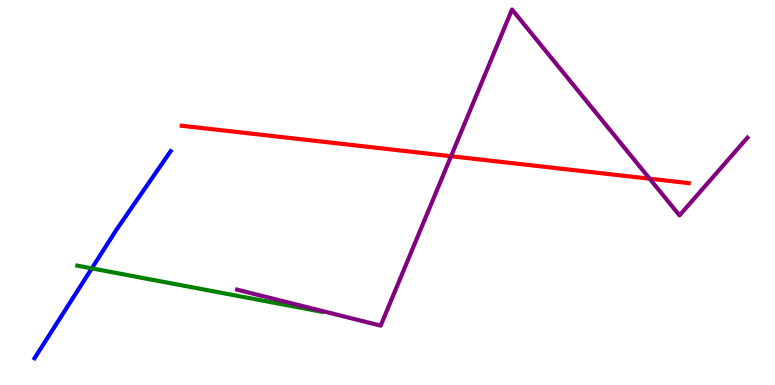[{'lines': ['blue', 'red'], 'intersections': []}, {'lines': ['green', 'red'], 'intersections': []}, {'lines': ['purple', 'red'], 'intersections': [{'x': 5.82, 'y': 5.94}, {'x': 8.38, 'y': 5.36}]}, {'lines': ['blue', 'green'], 'intersections': [{'x': 1.18, 'y': 3.03}]}, {'lines': ['blue', 'purple'], 'intersections': []}, {'lines': ['green', 'purple'], 'intersections': []}]